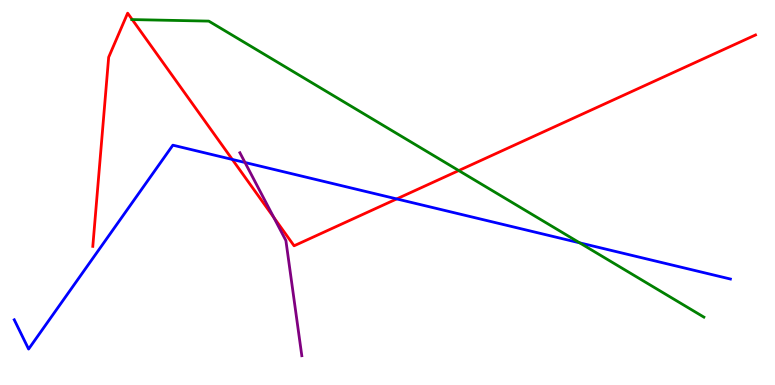[{'lines': ['blue', 'red'], 'intersections': [{'x': 3.0, 'y': 5.86}, {'x': 5.12, 'y': 4.83}]}, {'lines': ['green', 'red'], 'intersections': [{'x': 1.71, 'y': 9.49}, {'x': 5.92, 'y': 5.57}]}, {'lines': ['purple', 'red'], 'intersections': [{'x': 3.53, 'y': 4.35}]}, {'lines': ['blue', 'green'], 'intersections': [{'x': 7.48, 'y': 3.69}]}, {'lines': ['blue', 'purple'], 'intersections': [{'x': 3.16, 'y': 5.78}]}, {'lines': ['green', 'purple'], 'intersections': []}]